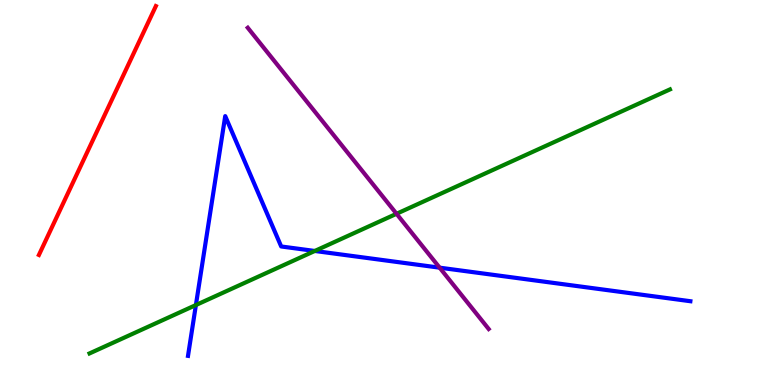[{'lines': ['blue', 'red'], 'intersections': []}, {'lines': ['green', 'red'], 'intersections': []}, {'lines': ['purple', 'red'], 'intersections': []}, {'lines': ['blue', 'green'], 'intersections': [{'x': 2.53, 'y': 2.08}, {'x': 4.06, 'y': 3.48}]}, {'lines': ['blue', 'purple'], 'intersections': [{'x': 5.67, 'y': 3.05}]}, {'lines': ['green', 'purple'], 'intersections': [{'x': 5.12, 'y': 4.45}]}]